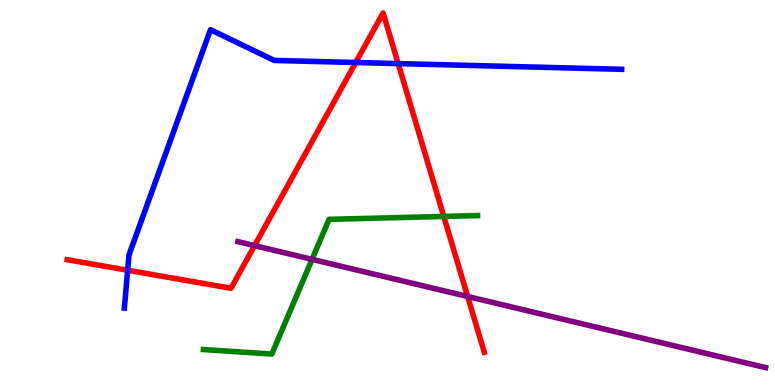[{'lines': ['blue', 'red'], 'intersections': [{'x': 1.65, 'y': 2.98}, {'x': 4.59, 'y': 8.38}, {'x': 5.14, 'y': 8.35}]}, {'lines': ['green', 'red'], 'intersections': [{'x': 5.73, 'y': 4.38}]}, {'lines': ['purple', 'red'], 'intersections': [{'x': 3.28, 'y': 3.62}, {'x': 6.03, 'y': 2.3}]}, {'lines': ['blue', 'green'], 'intersections': []}, {'lines': ['blue', 'purple'], 'intersections': []}, {'lines': ['green', 'purple'], 'intersections': [{'x': 4.03, 'y': 3.26}]}]